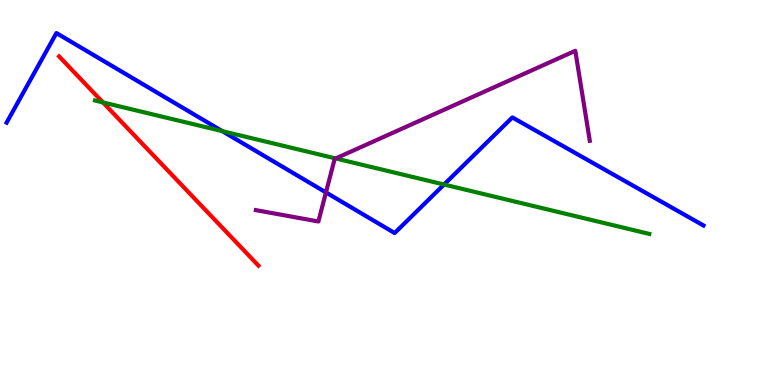[{'lines': ['blue', 'red'], 'intersections': []}, {'lines': ['green', 'red'], 'intersections': [{'x': 1.33, 'y': 7.34}]}, {'lines': ['purple', 'red'], 'intersections': []}, {'lines': ['blue', 'green'], 'intersections': [{'x': 2.87, 'y': 6.59}, {'x': 5.73, 'y': 5.21}]}, {'lines': ['blue', 'purple'], 'intersections': [{'x': 4.21, 'y': 5.0}]}, {'lines': ['green', 'purple'], 'intersections': [{'x': 4.33, 'y': 5.88}]}]